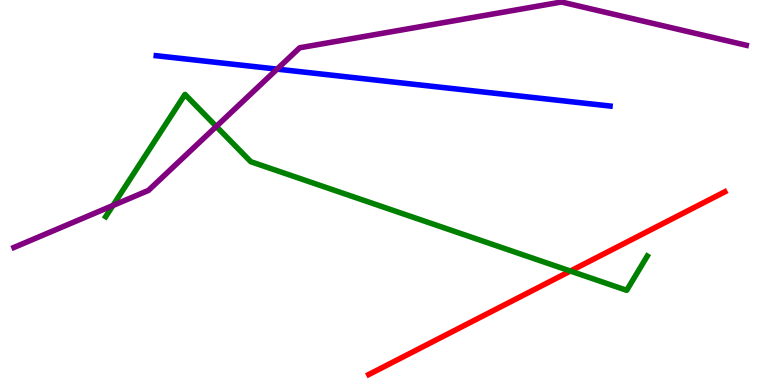[{'lines': ['blue', 'red'], 'intersections': []}, {'lines': ['green', 'red'], 'intersections': [{'x': 7.36, 'y': 2.96}]}, {'lines': ['purple', 'red'], 'intersections': []}, {'lines': ['blue', 'green'], 'intersections': []}, {'lines': ['blue', 'purple'], 'intersections': [{'x': 3.58, 'y': 8.2}]}, {'lines': ['green', 'purple'], 'intersections': [{'x': 1.46, 'y': 4.66}, {'x': 2.79, 'y': 6.72}]}]